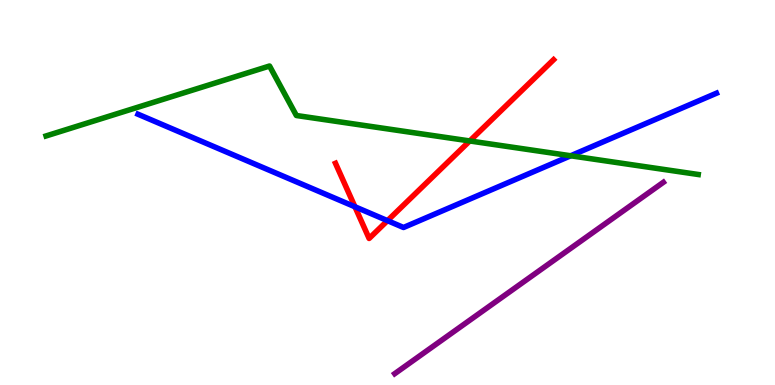[{'lines': ['blue', 'red'], 'intersections': [{'x': 4.58, 'y': 4.63}, {'x': 5.0, 'y': 4.27}]}, {'lines': ['green', 'red'], 'intersections': [{'x': 6.06, 'y': 6.34}]}, {'lines': ['purple', 'red'], 'intersections': []}, {'lines': ['blue', 'green'], 'intersections': [{'x': 7.36, 'y': 5.95}]}, {'lines': ['blue', 'purple'], 'intersections': []}, {'lines': ['green', 'purple'], 'intersections': []}]